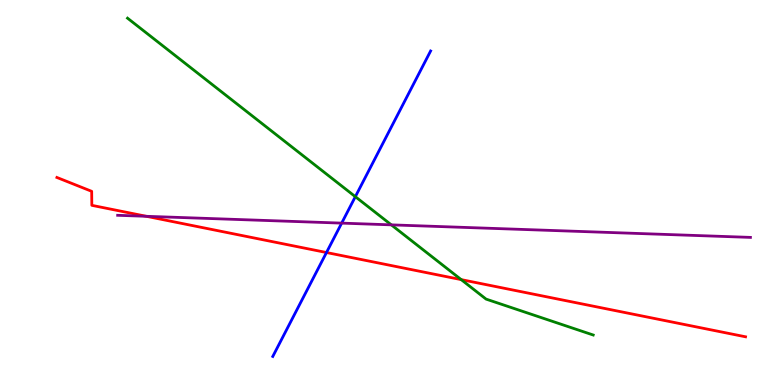[{'lines': ['blue', 'red'], 'intersections': [{'x': 4.21, 'y': 3.44}]}, {'lines': ['green', 'red'], 'intersections': [{'x': 5.95, 'y': 2.74}]}, {'lines': ['purple', 'red'], 'intersections': [{'x': 1.89, 'y': 4.38}]}, {'lines': ['blue', 'green'], 'intersections': [{'x': 4.59, 'y': 4.89}]}, {'lines': ['blue', 'purple'], 'intersections': [{'x': 4.41, 'y': 4.2}]}, {'lines': ['green', 'purple'], 'intersections': [{'x': 5.05, 'y': 4.16}]}]